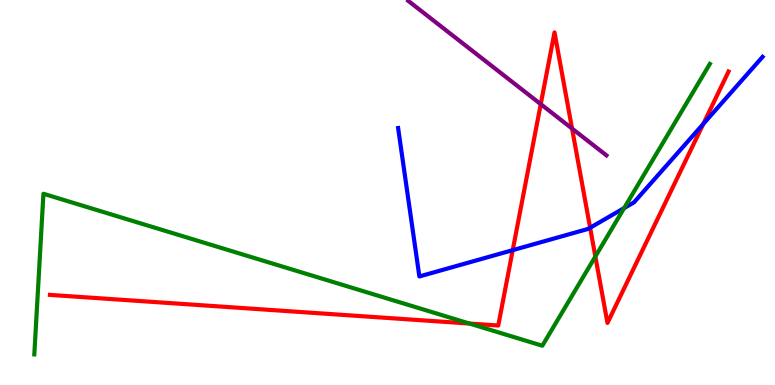[{'lines': ['blue', 'red'], 'intersections': [{'x': 6.62, 'y': 3.5}, {'x': 7.61, 'y': 4.08}, {'x': 9.08, 'y': 6.78}]}, {'lines': ['green', 'red'], 'intersections': [{'x': 6.06, 'y': 1.6}, {'x': 7.68, 'y': 3.34}]}, {'lines': ['purple', 'red'], 'intersections': [{'x': 6.98, 'y': 7.29}, {'x': 7.38, 'y': 6.66}]}, {'lines': ['blue', 'green'], 'intersections': [{'x': 8.05, 'y': 4.6}]}, {'lines': ['blue', 'purple'], 'intersections': []}, {'lines': ['green', 'purple'], 'intersections': []}]